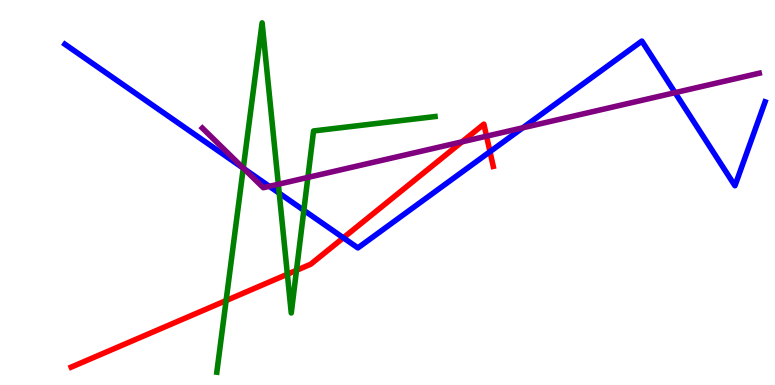[{'lines': ['blue', 'red'], 'intersections': [{'x': 4.43, 'y': 3.82}, {'x': 6.32, 'y': 6.06}]}, {'lines': ['green', 'red'], 'intersections': [{'x': 2.92, 'y': 2.19}, {'x': 3.71, 'y': 2.88}, {'x': 3.83, 'y': 2.98}]}, {'lines': ['purple', 'red'], 'intersections': [{'x': 5.96, 'y': 6.32}, {'x': 6.28, 'y': 6.46}]}, {'lines': ['blue', 'green'], 'intersections': [{'x': 3.14, 'y': 5.63}, {'x': 3.6, 'y': 4.98}, {'x': 3.92, 'y': 4.54}]}, {'lines': ['blue', 'purple'], 'intersections': [{'x': 3.14, 'y': 5.62}, {'x': 3.48, 'y': 5.16}, {'x': 6.75, 'y': 6.68}, {'x': 8.71, 'y': 7.59}]}, {'lines': ['green', 'purple'], 'intersections': [{'x': 3.14, 'y': 5.63}, {'x': 3.59, 'y': 5.21}, {'x': 3.97, 'y': 5.39}]}]